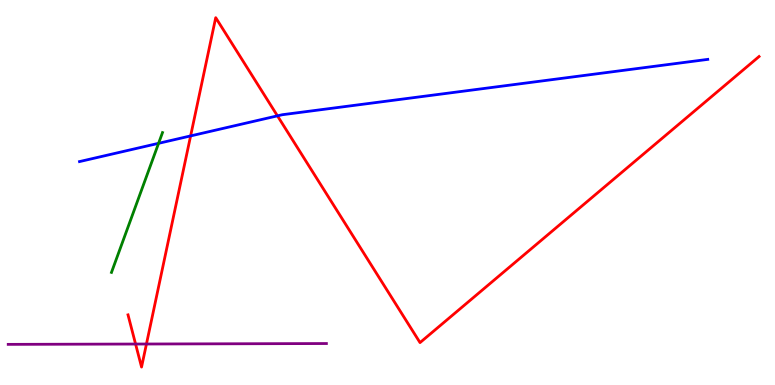[{'lines': ['blue', 'red'], 'intersections': [{'x': 2.46, 'y': 6.47}, {'x': 3.58, 'y': 6.99}]}, {'lines': ['green', 'red'], 'intersections': []}, {'lines': ['purple', 'red'], 'intersections': [{'x': 1.75, 'y': 1.06}, {'x': 1.89, 'y': 1.06}]}, {'lines': ['blue', 'green'], 'intersections': [{'x': 2.05, 'y': 6.28}]}, {'lines': ['blue', 'purple'], 'intersections': []}, {'lines': ['green', 'purple'], 'intersections': []}]